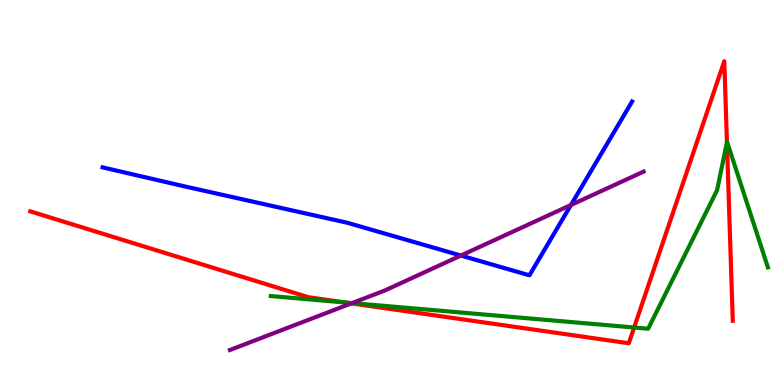[{'lines': ['blue', 'red'], 'intersections': []}, {'lines': ['green', 'red'], 'intersections': [{'x': 4.46, 'y': 2.14}, {'x': 8.18, 'y': 1.49}, {'x': 9.38, 'y': 6.3}]}, {'lines': ['purple', 'red'], 'intersections': [{'x': 4.53, 'y': 2.12}]}, {'lines': ['blue', 'green'], 'intersections': []}, {'lines': ['blue', 'purple'], 'intersections': [{'x': 5.95, 'y': 3.36}, {'x': 7.37, 'y': 4.68}]}, {'lines': ['green', 'purple'], 'intersections': [{'x': 4.54, 'y': 2.13}]}]